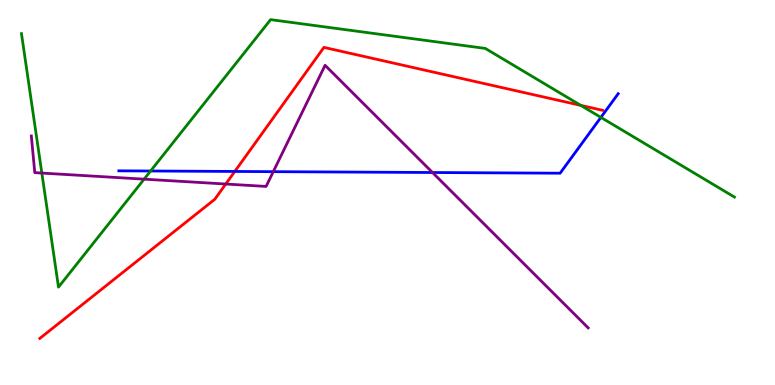[{'lines': ['blue', 'red'], 'intersections': [{'x': 3.03, 'y': 5.55}]}, {'lines': ['green', 'red'], 'intersections': [{'x': 7.49, 'y': 7.26}]}, {'lines': ['purple', 'red'], 'intersections': [{'x': 2.91, 'y': 5.22}]}, {'lines': ['blue', 'green'], 'intersections': [{'x': 1.94, 'y': 5.56}, {'x': 7.75, 'y': 6.95}]}, {'lines': ['blue', 'purple'], 'intersections': [{'x': 3.53, 'y': 5.54}, {'x': 5.58, 'y': 5.52}]}, {'lines': ['green', 'purple'], 'intersections': [{'x': 0.54, 'y': 5.5}, {'x': 1.86, 'y': 5.35}]}]